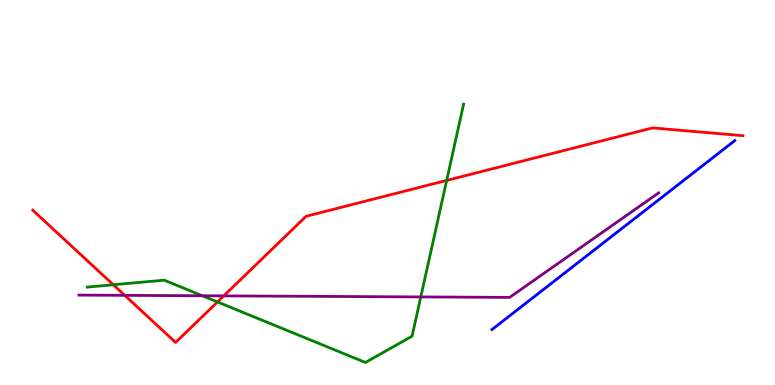[{'lines': ['blue', 'red'], 'intersections': []}, {'lines': ['green', 'red'], 'intersections': [{'x': 1.46, 'y': 2.6}, {'x': 2.81, 'y': 2.16}, {'x': 5.76, 'y': 5.31}]}, {'lines': ['purple', 'red'], 'intersections': [{'x': 1.61, 'y': 2.33}, {'x': 2.89, 'y': 2.31}]}, {'lines': ['blue', 'green'], 'intersections': []}, {'lines': ['blue', 'purple'], 'intersections': []}, {'lines': ['green', 'purple'], 'intersections': [{'x': 2.61, 'y': 2.32}, {'x': 5.43, 'y': 2.29}]}]